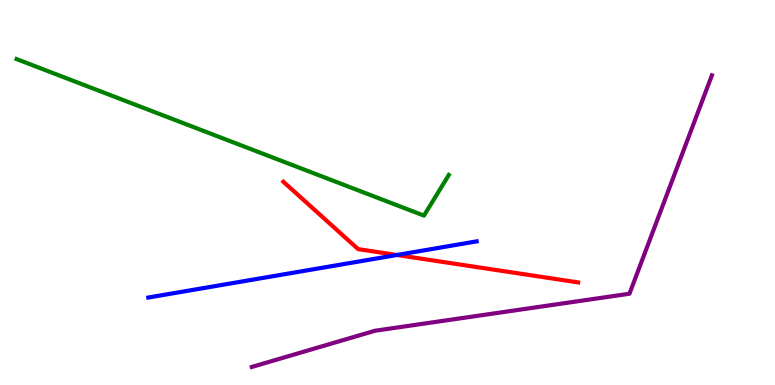[{'lines': ['blue', 'red'], 'intersections': [{'x': 5.12, 'y': 3.38}]}, {'lines': ['green', 'red'], 'intersections': []}, {'lines': ['purple', 'red'], 'intersections': []}, {'lines': ['blue', 'green'], 'intersections': []}, {'lines': ['blue', 'purple'], 'intersections': []}, {'lines': ['green', 'purple'], 'intersections': []}]